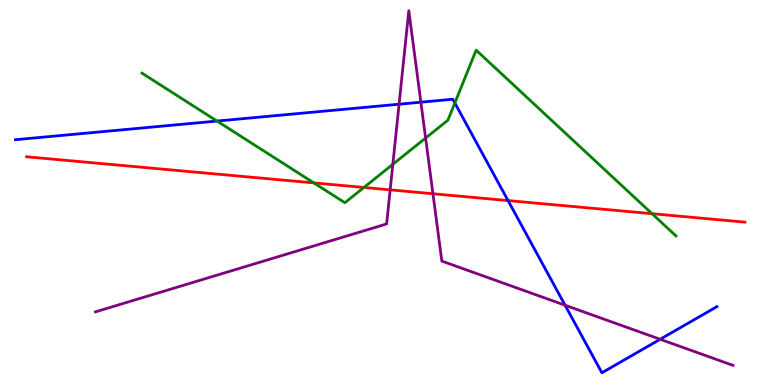[{'lines': ['blue', 'red'], 'intersections': [{'x': 6.56, 'y': 4.79}]}, {'lines': ['green', 'red'], 'intersections': [{'x': 4.05, 'y': 5.25}, {'x': 4.7, 'y': 5.13}, {'x': 8.41, 'y': 4.45}]}, {'lines': ['purple', 'red'], 'intersections': [{'x': 5.03, 'y': 5.07}, {'x': 5.59, 'y': 4.97}]}, {'lines': ['blue', 'green'], 'intersections': [{'x': 2.8, 'y': 6.86}, {'x': 5.87, 'y': 7.33}]}, {'lines': ['blue', 'purple'], 'intersections': [{'x': 5.15, 'y': 7.29}, {'x': 5.43, 'y': 7.35}, {'x': 7.29, 'y': 2.07}, {'x': 8.52, 'y': 1.19}]}, {'lines': ['green', 'purple'], 'intersections': [{'x': 5.07, 'y': 5.73}, {'x': 5.49, 'y': 6.41}]}]